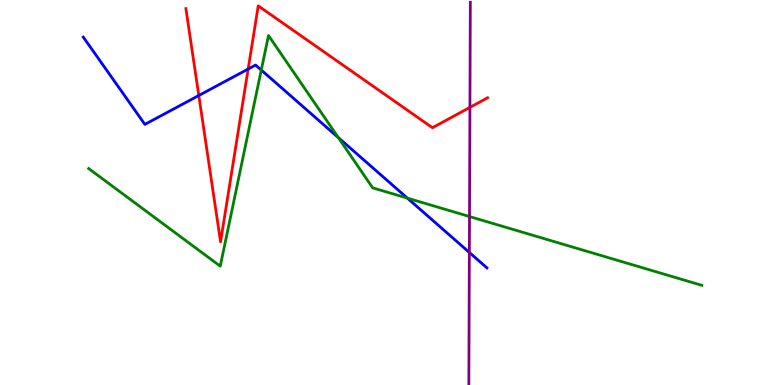[{'lines': ['blue', 'red'], 'intersections': [{'x': 2.57, 'y': 7.52}, {'x': 3.2, 'y': 8.21}]}, {'lines': ['green', 'red'], 'intersections': []}, {'lines': ['purple', 'red'], 'intersections': [{'x': 6.06, 'y': 7.21}]}, {'lines': ['blue', 'green'], 'intersections': [{'x': 3.37, 'y': 8.18}, {'x': 4.37, 'y': 6.43}, {'x': 5.26, 'y': 4.85}]}, {'lines': ['blue', 'purple'], 'intersections': [{'x': 6.06, 'y': 3.44}]}, {'lines': ['green', 'purple'], 'intersections': [{'x': 6.06, 'y': 4.38}]}]